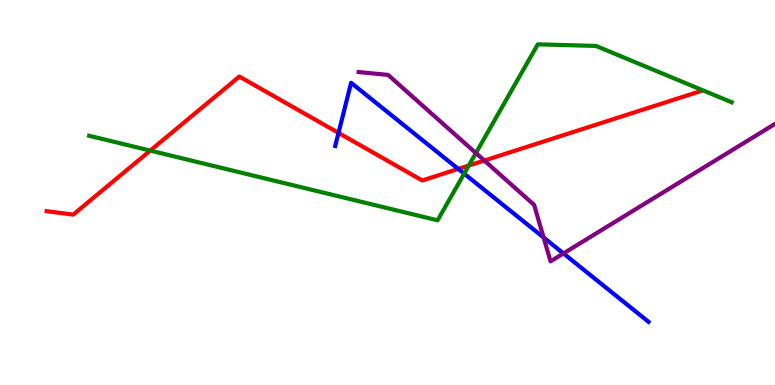[{'lines': ['blue', 'red'], 'intersections': [{'x': 4.37, 'y': 6.55}, {'x': 5.91, 'y': 5.61}]}, {'lines': ['green', 'red'], 'intersections': [{'x': 1.94, 'y': 6.09}, {'x': 6.05, 'y': 5.7}]}, {'lines': ['purple', 'red'], 'intersections': [{'x': 6.25, 'y': 5.83}]}, {'lines': ['blue', 'green'], 'intersections': [{'x': 5.99, 'y': 5.49}]}, {'lines': ['blue', 'purple'], 'intersections': [{'x': 7.01, 'y': 3.83}, {'x': 7.27, 'y': 3.42}]}, {'lines': ['green', 'purple'], 'intersections': [{'x': 6.14, 'y': 6.02}]}]